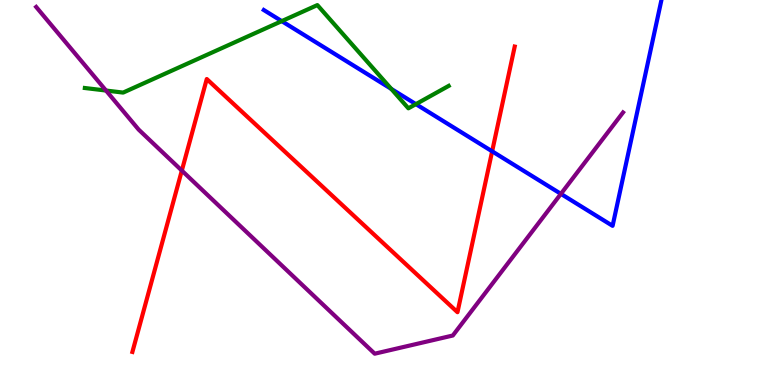[{'lines': ['blue', 'red'], 'intersections': [{'x': 6.35, 'y': 6.07}]}, {'lines': ['green', 'red'], 'intersections': []}, {'lines': ['purple', 'red'], 'intersections': [{'x': 2.35, 'y': 5.57}]}, {'lines': ['blue', 'green'], 'intersections': [{'x': 3.64, 'y': 9.45}, {'x': 5.05, 'y': 7.69}, {'x': 5.37, 'y': 7.3}]}, {'lines': ['blue', 'purple'], 'intersections': [{'x': 7.24, 'y': 4.96}]}, {'lines': ['green', 'purple'], 'intersections': [{'x': 1.37, 'y': 7.65}]}]